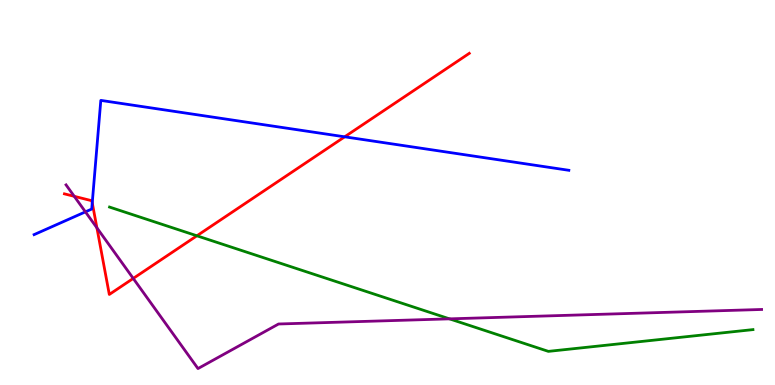[{'lines': ['blue', 'red'], 'intersections': [{'x': 1.19, 'y': 4.73}, {'x': 4.45, 'y': 6.45}]}, {'lines': ['green', 'red'], 'intersections': [{'x': 2.54, 'y': 3.88}]}, {'lines': ['purple', 'red'], 'intersections': [{'x': 0.958, 'y': 4.9}, {'x': 1.25, 'y': 4.08}, {'x': 1.72, 'y': 2.77}]}, {'lines': ['blue', 'green'], 'intersections': []}, {'lines': ['blue', 'purple'], 'intersections': [{'x': 1.1, 'y': 4.5}]}, {'lines': ['green', 'purple'], 'intersections': [{'x': 5.8, 'y': 1.72}]}]